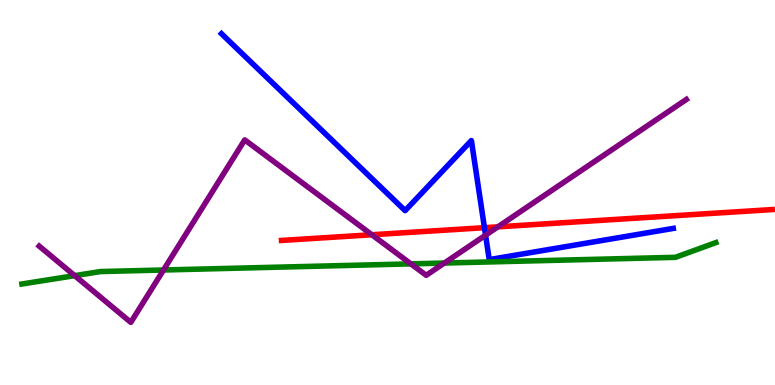[{'lines': ['blue', 'red'], 'intersections': [{'x': 6.25, 'y': 4.09}]}, {'lines': ['green', 'red'], 'intersections': []}, {'lines': ['purple', 'red'], 'intersections': [{'x': 4.8, 'y': 3.9}, {'x': 6.42, 'y': 4.11}]}, {'lines': ['blue', 'green'], 'intersections': []}, {'lines': ['blue', 'purple'], 'intersections': [{'x': 6.27, 'y': 3.89}]}, {'lines': ['green', 'purple'], 'intersections': [{'x': 0.964, 'y': 2.84}, {'x': 2.11, 'y': 2.99}, {'x': 5.3, 'y': 3.15}, {'x': 5.73, 'y': 3.17}]}]